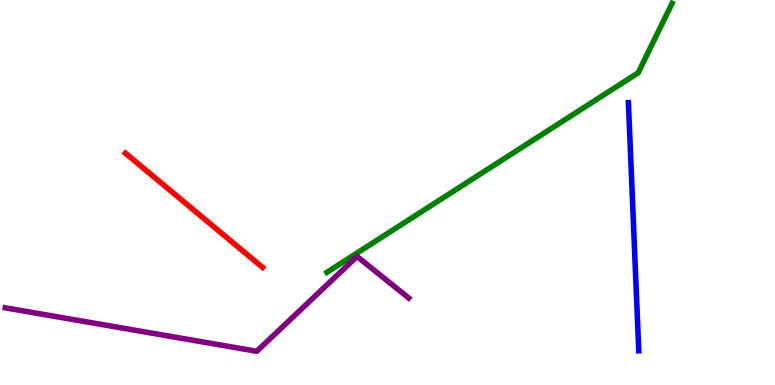[{'lines': ['blue', 'red'], 'intersections': []}, {'lines': ['green', 'red'], 'intersections': []}, {'lines': ['purple', 'red'], 'intersections': []}, {'lines': ['blue', 'green'], 'intersections': []}, {'lines': ['blue', 'purple'], 'intersections': []}, {'lines': ['green', 'purple'], 'intersections': []}]